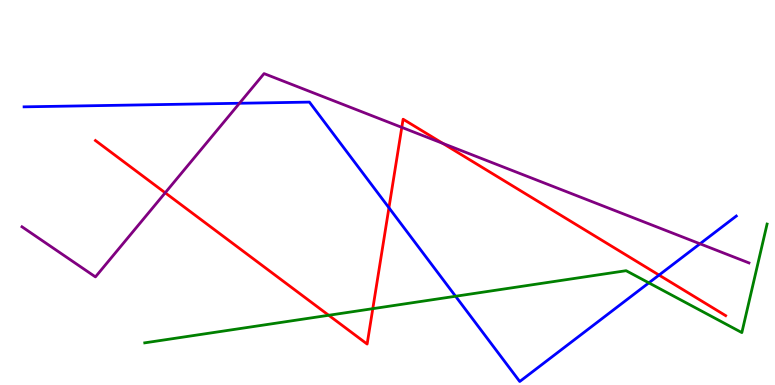[{'lines': ['blue', 'red'], 'intersections': [{'x': 5.02, 'y': 4.6}, {'x': 8.5, 'y': 2.86}]}, {'lines': ['green', 'red'], 'intersections': [{'x': 4.24, 'y': 1.81}, {'x': 4.81, 'y': 1.98}]}, {'lines': ['purple', 'red'], 'intersections': [{'x': 2.13, 'y': 4.99}, {'x': 5.18, 'y': 6.69}, {'x': 5.71, 'y': 6.28}]}, {'lines': ['blue', 'green'], 'intersections': [{'x': 5.88, 'y': 2.3}, {'x': 8.37, 'y': 2.65}]}, {'lines': ['blue', 'purple'], 'intersections': [{'x': 3.09, 'y': 7.32}, {'x': 9.03, 'y': 3.67}]}, {'lines': ['green', 'purple'], 'intersections': []}]